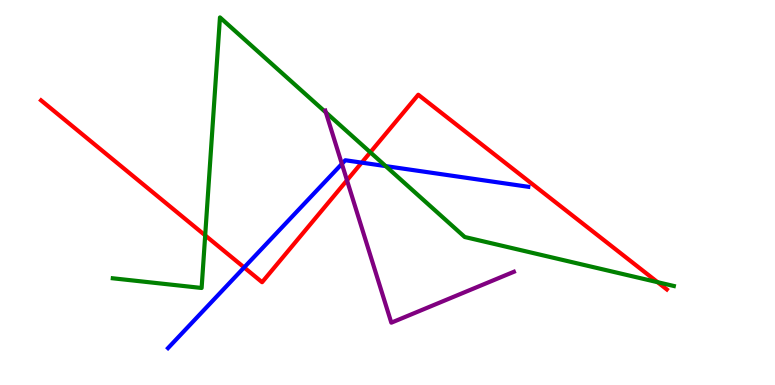[{'lines': ['blue', 'red'], 'intersections': [{'x': 3.15, 'y': 3.05}, {'x': 4.67, 'y': 5.78}]}, {'lines': ['green', 'red'], 'intersections': [{'x': 2.65, 'y': 3.89}, {'x': 4.78, 'y': 6.04}, {'x': 8.49, 'y': 2.67}]}, {'lines': ['purple', 'red'], 'intersections': [{'x': 4.48, 'y': 5.32}]}, {'lines': ['blue', 'green'], 'intersections': [{'x': 4.98, 'y': 5.69}]}, {'lines': ['blue', 'purple'], 'intersections': [{'x': 4.41, 'y': 5.74}]}, {'lines': ['green', 'purple'], 'intersections': [{'x': 4.2, 'y': 7.08}]}]